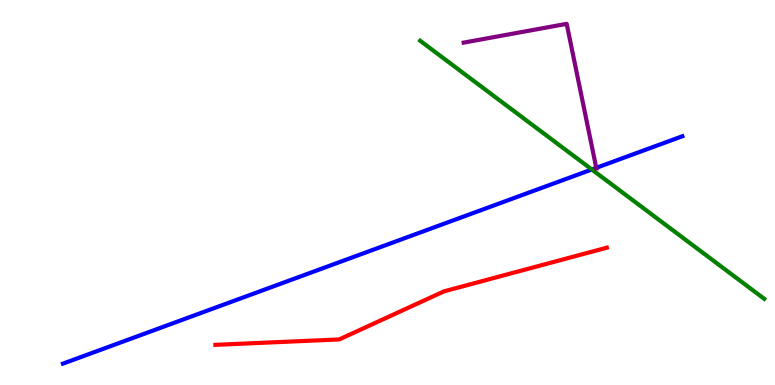[{'lines': ['blue', 'red'], 'intersections': []}, {'lines': ['green', 'red'], 'intersections': []}, {'lines': ['purple', 'red'], 'intersections': []}, {'lines': ['blue', 'green'], 'intersections': [{'x': 7.64, 'y': 5.6}]}, {'lines': ['blue', 'purple'], 'intersections': [{'x': 7.69, 'y': 5.64}]}, {'lines': ['green', 'purple'], 'intersections': []}]